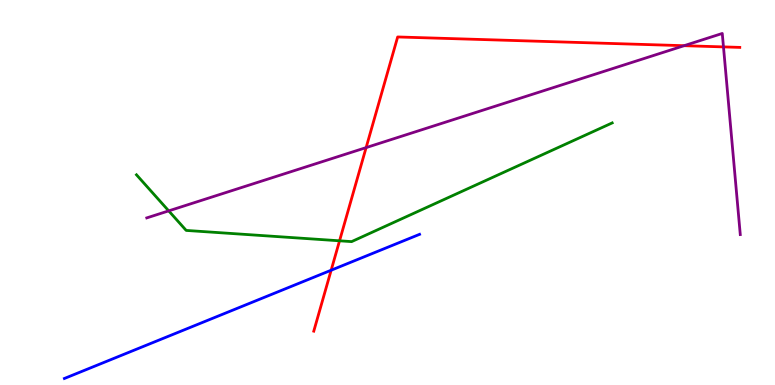[{'lines': ['blue', 'red'], 'intersections': [{'x': 4.27, 'y': 2.98}]}, {'lines': ['green', 'red'], 'intersections': [{'x': 4.38, 'y': 3.75}]}, {'lines': ['purple', 'red'], 'intersections': [{'x': 4.72, 'y': 6.17}, {'x': 8.83, 'y': 8.81}, {'x': 9.34, 'y': 8.78}]}, {'lines': ['blue', 'green'], 'intersections': []}, {'lines': ['blue', 'purple'], 'intersections': []}, {'lines': ['green', 'purple'], 'intersections': [{'x': 2.18, 'y': 4.52}]}]